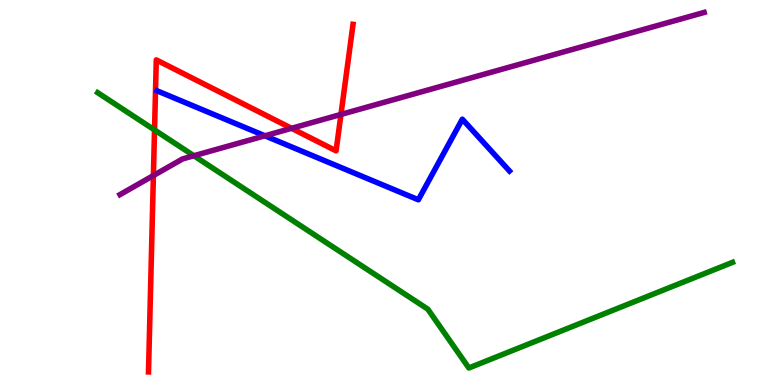[{'lines': ['blue', 'red'], 'intersections': []}, {'lines': ['green', 'red'], 'intersections': [{'x': 1.99, 'y': 6.62}]}, {'lines': ['purple', 'red'], 'intersections': [{'x': 1.98, 'y': 5.44}, {'x': 3.76, 'y': 6.67}, {'x': 4.4, 'y': 7.03}]}, {'lines': ['blue', 'green'], 'intersections': []}, {'lines': ['blue', 'purple'], 'intersections': [{'x': 3.42, 'y': 6.47}]}, {'lines': ['green', 'purple'], 'intersections': [{'x': 2.5, 'y': 5.95}]}]